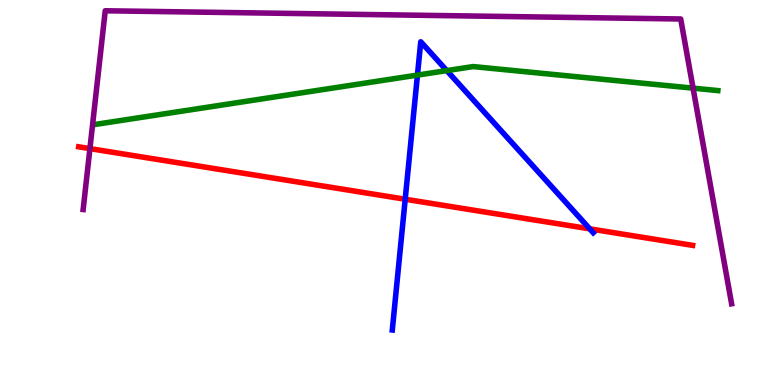[{'lines': ['blue', 'red'], 'intersections': [{'x': 5.23, 'y': 4.83}, {'x': 7.61, 'y': 4.06}]}, {'lines': ['green', 'red'], 'intersections': []}, {'lines': ['purple', 'red'], 'intersections': [{'x': 1.16, 'y': 6.14}]}, {'lines': ['blue', 'green'], 'intersections': [{'x': 5.39, 'y': 8.05}, {'x': 5.77, 'y': 8.17}]}, {'lines': ['blue', 'purple'], 'intersections': []}, {'lines': ['green', 'purple'], 'intersections': [{'x': 8.94, 'y': 7.71}]}]